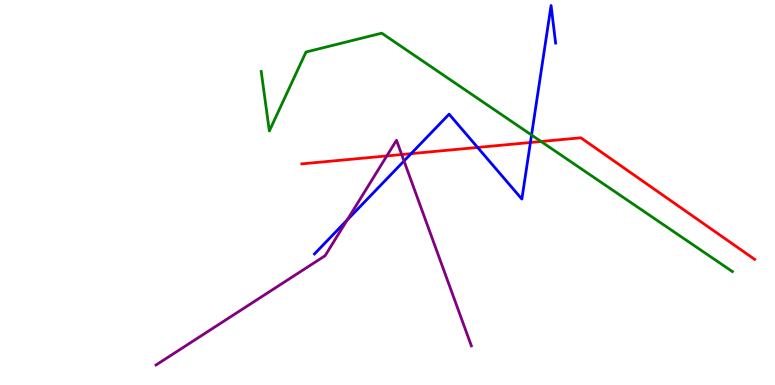[{'lines': ['blue', 'red'], 'intersections': [{'x': 5.3, 'y': 6.01}, {'x': 6.16, 'y': 6.17}, {'x': 6.84, 'y': 6.3}]}, {'lines': ['green', 'red'], 'intersections': [{'x': 6.98, 'y': 6.32}]}, {'lines': ['purple', 'red'], 'intersections': [{'x': 4.99, 'y': 5.95}, {'x': 5.18, 'y': 5.99}]}, {'lines': ['blue', 'green'], 'intersections': [{'x': 6.86, 'y': 6.49}]}, {'lines': ['blue', 'purple'], 'intersections': [{'x': 4.48, 'y': 4.29}, {'x': 5.21, 'y': 5.82}]}, {'lines': ['green', 'purple'], 'intersections': []}]